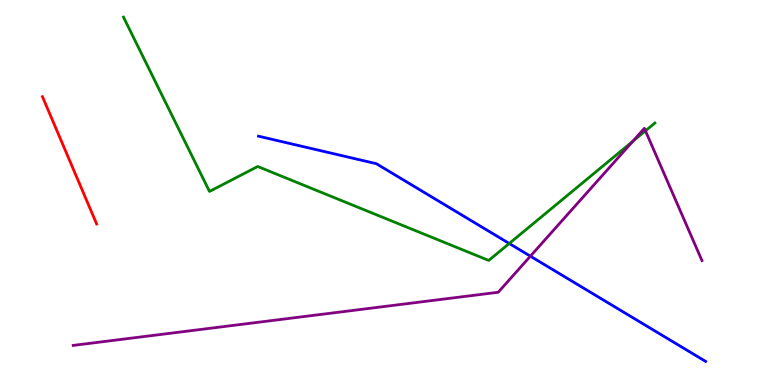[{'lines': ['blue', 'red'], 'intersections': []}, {'lines': ['green', 'red'], 'intersections': []}, {'lines': ['purple', 'red'], 'intersections': []}, {'lines': ['blue', 'green'], 'intersections': [{'x': 6.57, 'y': 3.68}]}, {'lines': ['blue', 'purple'], 'intersections': [{'x': 6.84, 'y': 3.35}]}, {'lines': ['green', 'purple'], 'intersections': [{'x': 8.16, 'y': 6.33}, {'x': 8.33, 'y': 6.6}]}]